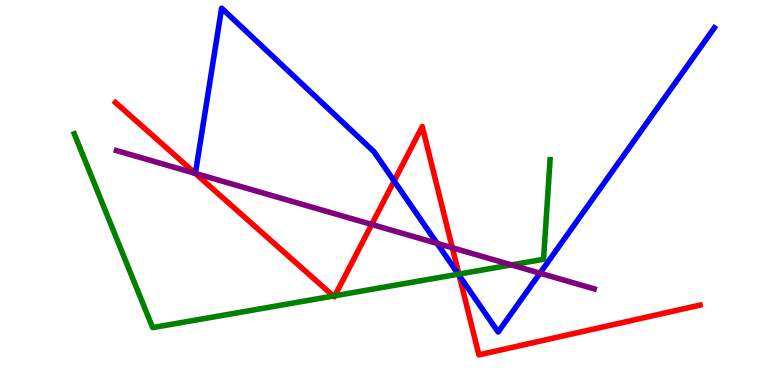[{'lines': ['blue', 'red'], 'intersections': [{'x': 5.09, 'y': 5.3}, {'x': 5.93, 'y': 2.85}]}, {'lines': ['green', 'red'], 'intersections': [{'x': 4.3, 'y': 2.31}, {'x': 4.32, 'y': 2.32}, {'x': 5.92, 'y': 2.88}]}, {'lines': ['purple', 'red'], 'intersections': [{'x': 2.52, 'y': 5.5}, {'x': 4.8, 'y': 4.17}, {'x': 5.84, 'y': 3.56}]}, {'lines': ['blue', 'green'], 'intersections': [{'x': 5.91, 'y': 2.88}]}, {'lines': ['blue', 'purple'], 'intersections': [{'x': 5.64, 'y': 3.68}, {'x': 6.97, 'y': 2.9}]}, {'lines': ['green', 'purple'], 'intersections': [{'x': 6.6, 'y': 3.12}]}]